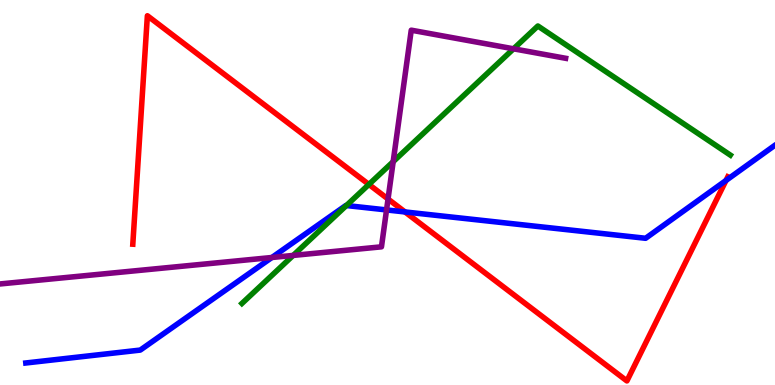[{'lines': ['blue', 'red'], 'intersections': [{'x': 5.23, 'y': 4.49}, {'x': 9.37, 'y': 5.31}]}, {'lines': ['green', 'red'], 'intersections': [{'x': 4.76, 'y': 5.21}]}, {'lines': ['purple', 'red'], 'intersections': [{'x': 5.01, 'y': 4.83}]}, {'lines': ['blue', 'green'], 'intersections': [{'x': 4.47, 'y': 4.66}]}, {'lines': ['blue', 'purple'], 'intersections': [{'x': 3.51, 'y': 3.31}, {'x': 4.99, 'y': 4.55}]}, {'lines': ['green', 'purple'], 'intersections': [{'x': 3.78, 'y': 3.37}, {'x': 5.07, 'y': 5.8}, {'x': 6.63, 'y': 8.73}]}]